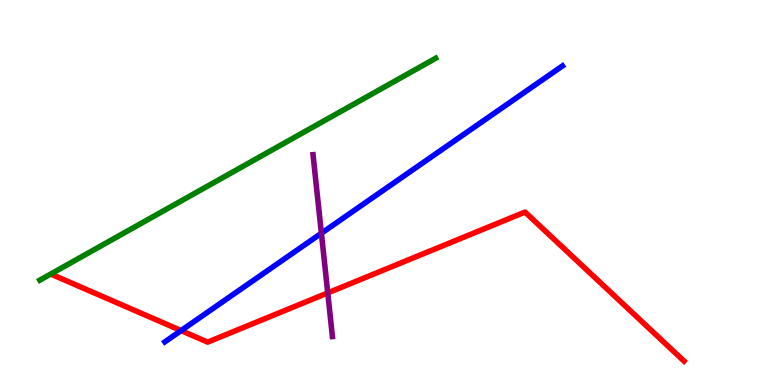[{'lines': ['blue', 'red'], 'intersections': [{'x': 2.34, 'y': 1.41}]}, {'lines': ['green', 'red'], 'intersections': []}, {'lines': ['purple', 'red'], 'intersections': [{'x': 4.23, 'y': 2.39}]}, {'lines': ['blue', 'green'], 'intersections': []}, {'lines': ['blue', 'purple'], 'intersections': [{'x': 4.15, 'y': 3.94}]}, {'lines': ['green', 'purple'], 'intersections': []}]